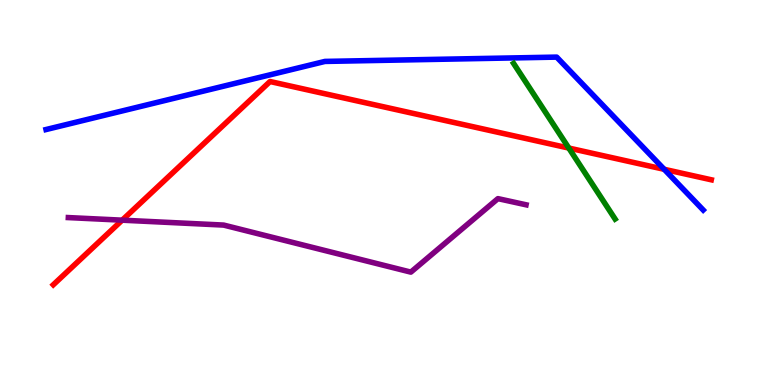[{'lines': ['blue', 'red'], 'intersections': [{'x': 8.57, 'y': 5.6}]}, {'lines': ['green', 'red'], 'intersections': [{'x': 7.34, 'y': 6.15}]}, {'lines': ['purple', 'red'], 'intersections': [{'x': 1.58, 'y': 4.28}]}, {'lines': ['blue', 'green'], 'intersections': []}, {'lines': ['blue', 'purple'], 'intersections': []}, {'lines': ['green', 'purple'], 'intersections': []}]